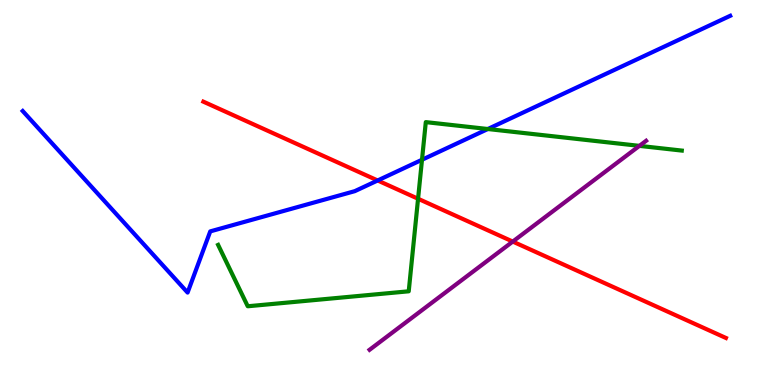[{'lines': ['blue', 'red'], 'intersections': [{'x': 4.87, 'y': 5.31}]}, {'lines': ['green', 'red'], 'intersections': [{'x': 5.39, 'y': 4.84}]}, {'lines': ['purple', 'red'], 'intersections': [{'x': 6.62, 'y': 3.73}]}, {'lines': ['blue', 'green'], 'intersections': [{'x': 5.45, 'y': 5.85}, {'x': 6.29, 'y': 6.65}]}, {'lines': ['blue', 'purple'], 'intersections': []}, {'lines': ['green', 'purple'], 'intersections': [{'x': 8.25, 'y': 6.21}]}]